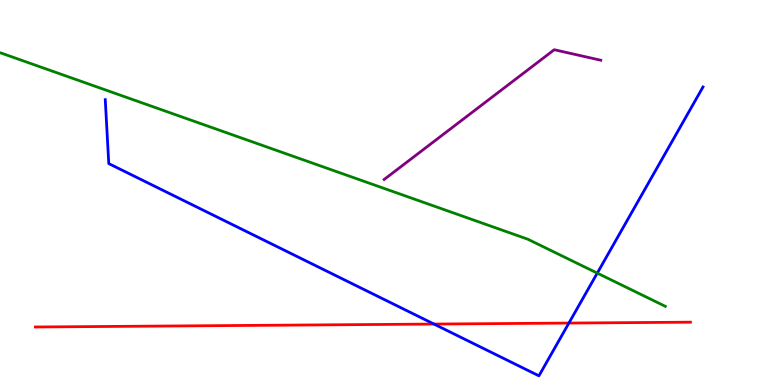[{'lines': ['blue', 'red'], 'intersections': [{'x': 5.6, 'y': 1.58}, {'x': 7.34, 'y': 1.61}]}, {'lines': ['green', 'red'], 'intersections': []}, {'lines': ['purple', 'red'], 'intersections': []}, {'lines': ['blue', 'green'], 'intersections': [{'x': 7.71, 'y': 2.91}]}, {'lines': ['blue', 'purple'], 'intersections': []}, {'lines': ['green', 'purple'], 'intersections': []}]